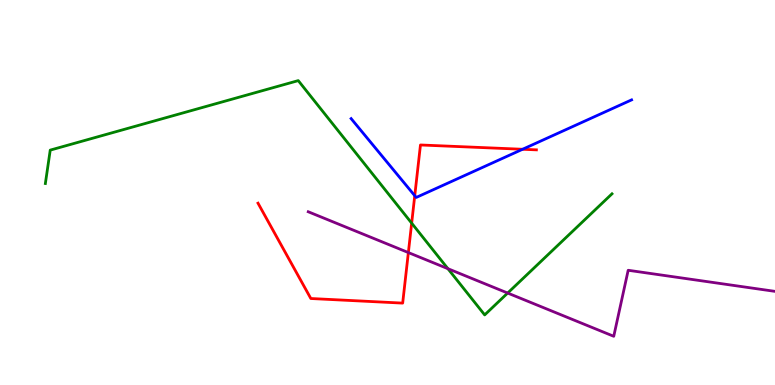[{'lines': ['blue', 'red'], 'intersections': [{'x': 5.35, 'y': 4.92}, {'x': 6.74, 'y': 6.12}]}, {'lines': ['green', 'red'], 'intersections': [{'x': 5.31, 'y': 4.2}]}, {'lines': ['purple', 'red'], 'intersections': [{'x': 5.27, 'y': 3.44}]}, {'lines': ['blue', 'green'], 'intersections': []}, {'lines': ['blue', 'purple'], 'intersections': []}, {'lines': ['green', 'purple'], 'intersections': [{'x': 5.78, 'y': 3.02}, {'x': 6.55, 'y': 2.39}]}]